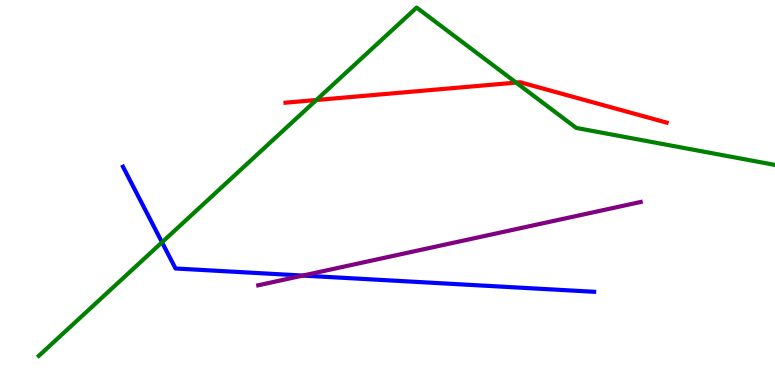[{'lines': ['blue', 'red'], 'intersections': []}, {'lines': ['green', 'red'], 'intersections': [{'x': 4.08, 'y': 7.4}, {'x': 6.66, 'y': 7.85}]}, {'lines': ['purple', 'red'], 'intersections': []}, {'lines': ['blue', 'green'], 'intersections': [{'x': 2.09, 'y': 3.71}]}, {'lines': ['blue', 'purple'], 'intersections': [{'x': 3.91, 'y': 2.84}]}, {'lines': ['green', 'purple'], 'intersections': []}]